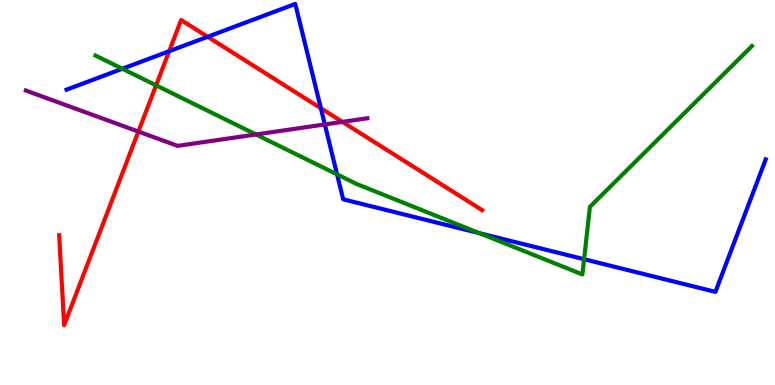[{'lines': ['blue', 'red'], 'intersections': [{'x': 2.18, 'y': 8.67}, {'x': 2.68, 'y': 9.04}, {'x': 4.14, 'y': 7.19}]}, {'lines': ['green', 'red'], 'intersections': [{'x': 2.01, 'y': 7.78}]}, {'lines': ['purple', 'red'], 'intersections': [{'x': 1.79, 'y': 6.58}, {'x': 4.42, 'y': 6.83}]}, {'lines': ['blue', 'green'], 'intersections': [{'x': 1.58, 'y': 8.21}, {'x': 4.35, 'y': 5.47}, {'x': 6.19, 'y': 3.94}, {'x': 7.54, 'y': 3.27}]}, {'lines': ['blue', 'purple'], 'intersections': [{'x': 4.19, 'y': 6.77}]}, {'lines': ['green', 'purple'], 'intersections': [{'x': 3.3, 'y': 6.51}]}]